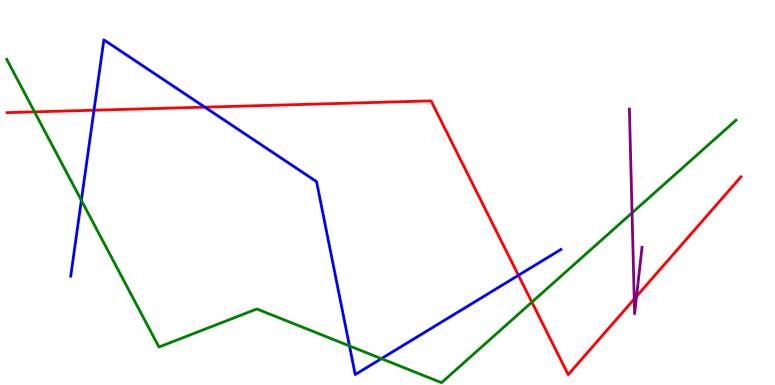[{'lines': ['blue', 'red'], 'intersections': [{'x': 1.21, 'y': 7.14}, {'x': 2.64, 'y': 7.22}, {'x': 6.69, 'y': 2.85}]}, {'lines': ['green', 'red'], 'intersections': [{'x': 0.446, 'y': 7.09}, {'x': 6.86, 'y': 2.15}]}, {'lines': ['purple', 'red'], 'intersections': [{'x': 8.18, 'y': 2.23}, {'x': 8.21, 'y': 2.3}]}, {'lines': ['blue', 'green'], 'intersections': [{'x': 1.05, 'y': 4.8}, {'x': 4.51, 'y': 1.01}, {'x': 4.92, 'y': 0.684}]}, {'lines': ['blue', 'purple'], 'intersections': []}, {'lines': ['green', 'purple'], 'intersections': [{'x': 8.16, 'y': 4.47}]}]